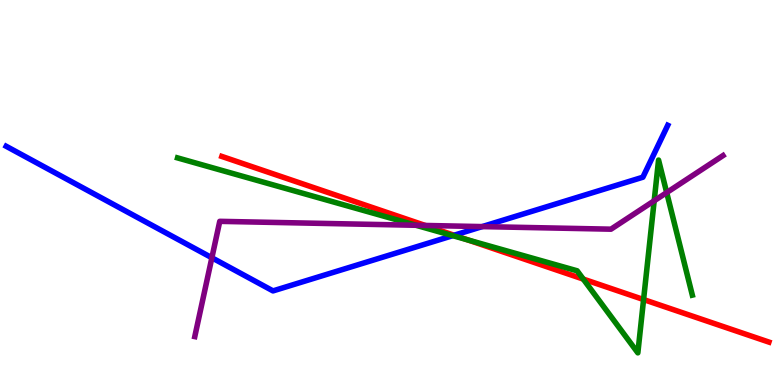[{'lines': ['blue', 'red'], 'intersections': [{'x': 5.86, 'y': 3.89}]}, {'lines': ['green', 'red'], 'intersections': [{'x': 6.04, 'y': 3.77}, {'x': 7.53, 'y': 2.75}, {'x': 8.3, 'y': 2.22}]}, {'lines': ['purple', 'red'], 'intersections': [{'x': 5.49, 'y': 4.14}]}, {'lines': ['blue', 'green'], 'intersections': [{'x': 5.84, 'y': 3.88}]}, {'lines': ['blue', 'purple'], 'intersections': [{'x': 2.73, 'y': 3.31}, {'x': 6.22, 'y': 4.11}]}, {'lines': ['green', 'purple'], 'intersections': [{'x': 5.37, 'y': 4.15}, {'x': 8.44, 'y': 4.78}, {'x': 8.6, 'y': 5.0}]}]